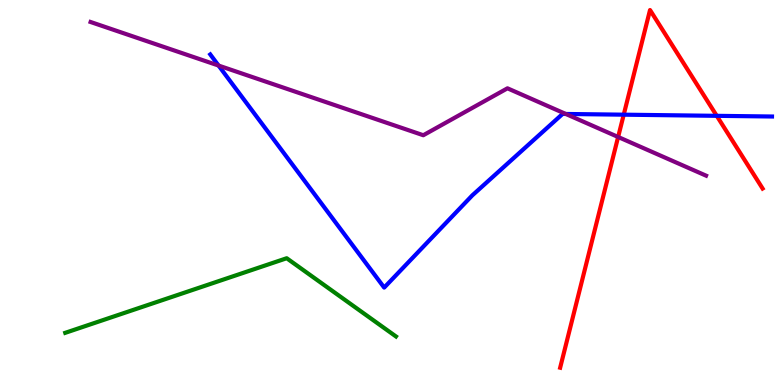[{'lines': ['blue', 'red'], 'intersections': [{'x': 8.05, 'y': 7.02}, {'x': 9.25, 'y': 6.99}]}, {'lines': ['green', 'red'], 'intersections': []}, {'lines': ['purple', 'red'], 'intersections': [{'x': 7.98, 'y': 6.44}]}, {'lines': ['blue', 'green'], 'intersections': []}, {'lines': ['blue', 'purple'], 'intersections': [{'x': 2.82, 'y': 8.3}, {'x': 7.3, 'y': 7.04}]}, {'lines': ['green', 'purple'], 'intersections': []}]